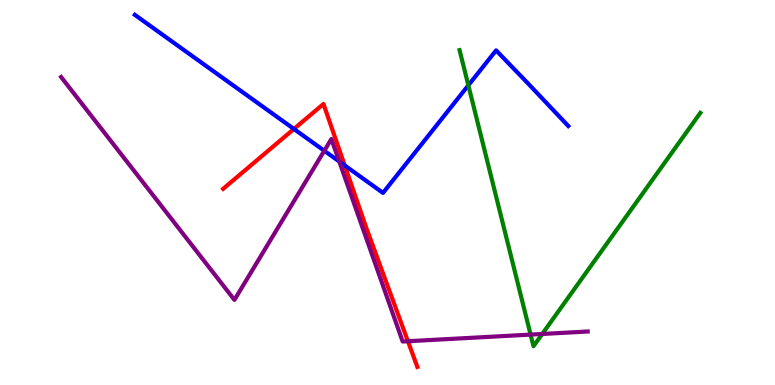[{'lines': ['blue', 'red'], 'intersections': [{'x': 3.79, 'y': 6.65}, {'x': 4.45, 'y': 5.7}]}, {'lines': ['green', 'red'], 'intersections': []}, {'lines': ['purple', 'red'], 'intersections': [{'x': 5.26, 'y': 1.14}]}, {'lines': ['blue', 'green'], 'intersections': [{'x': 6.04, 'y': 7.78}]}, {'lines': ['blue', 'purple'], 'intersections': [{'x': 4.18, 'y': 6.08}, {'x': 4.38, 'y': 5.8}]}, {'lines': ['green', 'purple'], 'intersections': [{'x': 6.85, 'y': 1.31}, {'x': 7.0, 'y': 1.33}]}]